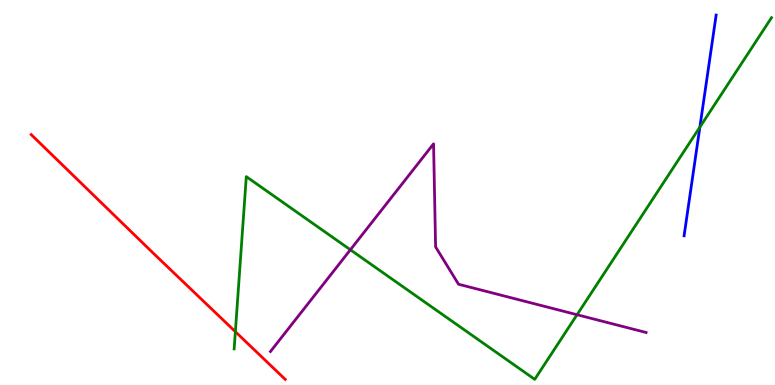[{'lines': ['blue', 'red'], 'intersections': []}, {'lines': ['green', 'red'], 'intersections': [{'x': 3.04, 'y': 1.38}]}, {'lines': ['purple', 'red'], 'intersections': []}, {'lines': ['blue', 'green'], 'intersections': [{'x': 9.03, 'y': 6.7}]}, {'lines': ['blue', 'purple'], 'intersections': []}, {'lines': ['green', 'purple'], 'intersections': [{'x': 4.52, 'y': 3.51}, {'x': 7.45, 'y': 1.83}]}]